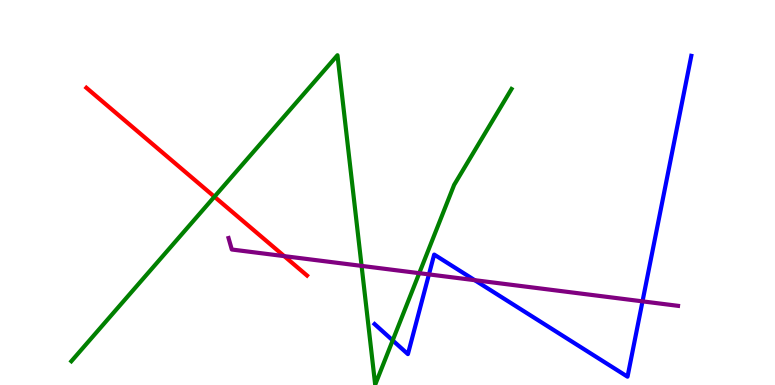[{'lines': ['blue', 'red'], 'intersections': []}, {'lines': ['green', 'red'], 'intersections': [{'x': 2.77, 'y': 4.89}]}, {'lines': ['purple', 'red'], 'intersections': [{'x': 3.67, 'y': 3.35}]}, {'lines': ['blue', 'green'], 'intersections': [{'x': 5.07, 'y': 1.16}]}, {'lines': ['blue', 'purple'], 'intersections': [{'x': 5.53, 'y': 2.87}, {'x': 6.13, 'y': 2.72}, {'x': 8.29, 'y': 2.17}]}, {'lines': ['green', 'purple'], 'intersections': [{'x': 4.67, 'y': 3.09}, {'x': 5.41, 'y': 2.9}]}]